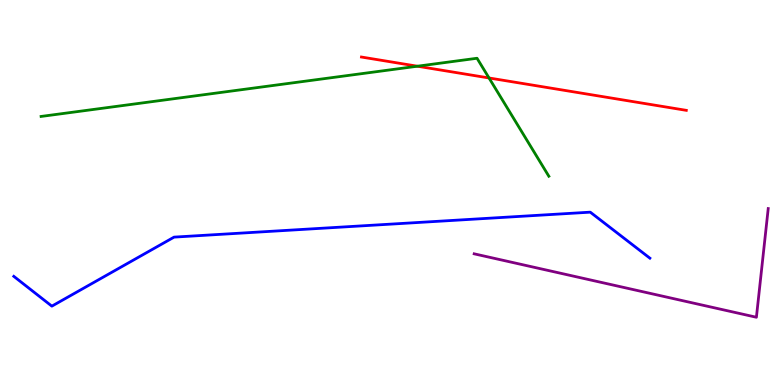[{'lines': ['blue', 'red'], 'intersections': []}, {'lines': ['green', 'red'], 'intersections': [{'x': 5.39, 'y': 8.28}, {'x': 6.31, 'y': 7.97}]}, {'lines': ['purple', 'red'], 'intersections': []}, {'lines': ['blue', 'green'], 'intersections': []}, {'lines': ['blue', 'purple'], 'intersections': []}, {'lines': ['green', 'purple'], 'intersections': []}]